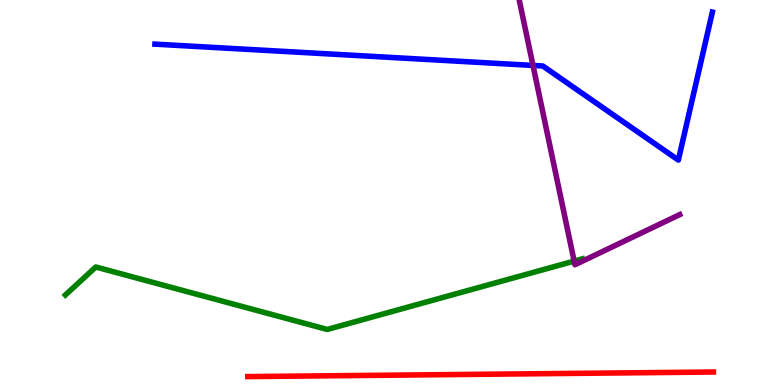[{'lines': ['blue', 'red'], 'intersections': []}, {'lines': ['green', 'red'], 'intersections': []}, {'lines': ['purple', 'red'], 'intersections': []}, {'lines': ['blue', 'green'], 'intersections': []}, {'lines': ['blue', 'purple'], 'intersections': [{'x': 6.88, 'y': 8.3}]}, {'lines': ['green', 'purple'], 'intersections': [{'x': 7.41, 'y': 3.22}]}]